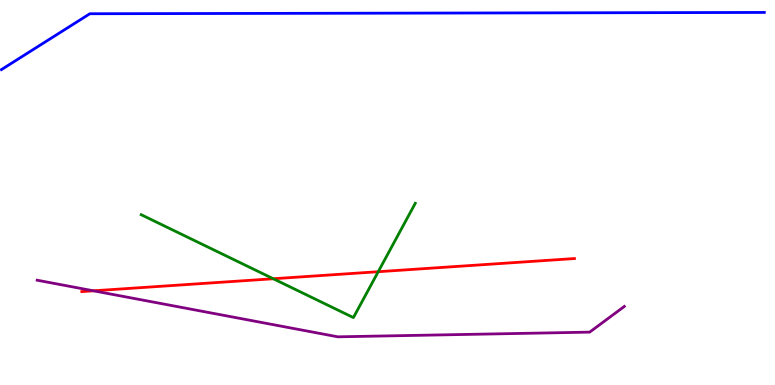[{'lines': ['blue', 'red'], 'intersections': []}, {'lines': ['green', 'red'], 'intersections': [{'x': 3.53, 'y': 2.76}, {'x': 4.88, 'y': 2.94}]}, {'lines': ['purple', 'red'], 'intersections': [{'x': 1.21, 'y': 2.45}]}, {'lines': ['blue', 'green'], 'intersections': []}, {'lines': ['blue', 'purple'], 'intersections': []}, {'lines': ['green', 'purple'], 'intersections': []}]